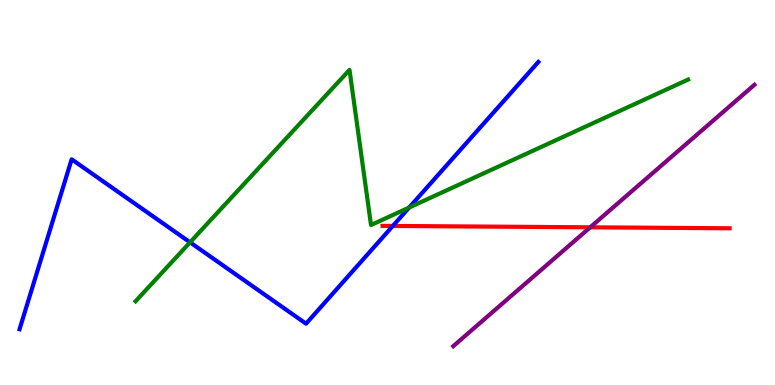[{'lines': ['blue', 'red'], 'intersections': [{'x': 5.07, 'y': 4.13}]}, {'lines': ['green', 'red'], 'intersections': []}, {'lines': ['purple', 'red'], 'intersections': [{'x': 7.62, 'y': 4.1}]}, {'lines': ['blue', 'green'], 'intersections': [{'x': 2.45, 'y': 3.71}, {'x': 5.28, 'y': 4.61}]}, {'lines': ['blue', 'purple'], 'intersections': []}, {'lines': ['green', 'purple'], 'intersections': []}]